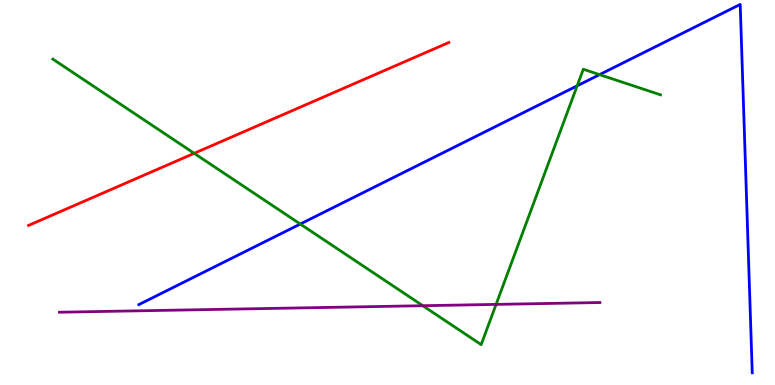[{'lines': ['blue', 'red'], 'intersections': []}, {'lines': ['green', 'red'], 'intersections': [{'x': 2.51, 'y': 6.02}]}, {'lines': ['purple', 'red'], 'intersections': []}, {'lines': ['blue', 'green'], 'intersections': [{'x': 3.87, 'y': 4.18}, {'x': 7.45, 'y': 7.77}, {'x': 7.74, 'y': 8.06}]}, {'lines': ['blue', 'purple'], 'intersections': []}, {'lines': ['green', 'purple'], 'intersections': [{'x': 5.46, 'y': 2.06}, {'x': 6.4, 'y': 2.09}]}]